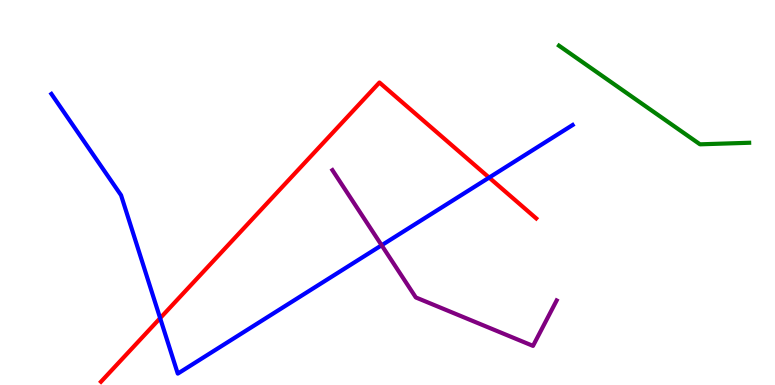[{'lines': ['blue', 'red'], 'intersections': [{'x': 2.07, 'y': 1.74}, {'x': 6.31, 'y': 5.39}]}, {'lines': ['green', 'red'], 'intersections': []}, {'lines': ['purple', 'red'], 'intersections': []}, {'lines': ['blue', 'green'], 'intersections': []}, {'lines': ['blue', 'purple'], 'intersections': [{'x': 4.92, 'y': 3.63}]}, {'lines': ['green', 'purple'], 'intersections': []}]